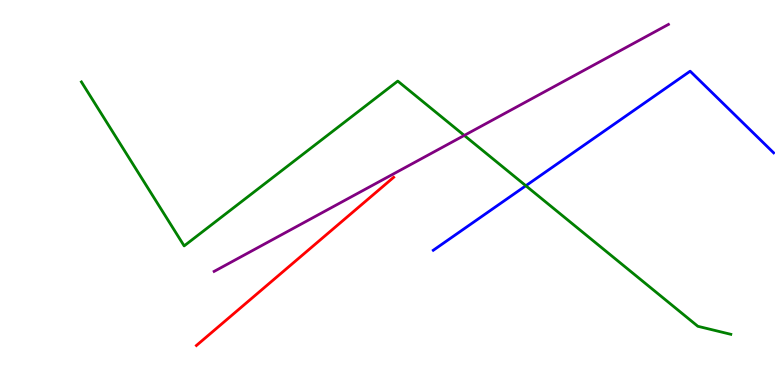[{'lines': ['blue', 'red'], 'intersections': []}, {'lines': ['green', 'red'], 'intersections': []}, {'lines': ['purple', 'red'], 'intersections': []}, {'lines': ['blue', 'green'], 'intersections': [{'x': 6.79, 'y': 5.18}]}, {'lines': ['blue', 'purple'], 'intersections': []}, {'lines': ['green', 'purple'], 'intersections': [{'x': 5.99, 'y': 6.48}]}]